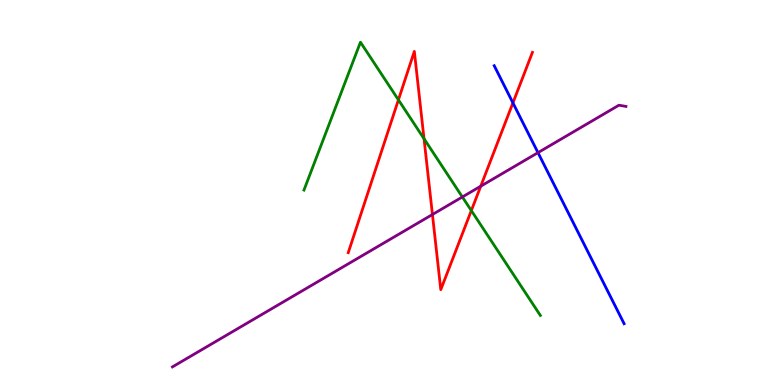[{'lines': ['blue', 'red'], 'intersections': [{'x': 6.62, 'y': 7.33}]}, {'lines': ['green', 'red'], 'intersections': [{'x': 5.14, 'y': 7.41}, {'x': 5.47, 'y': 6.4}, {'x': 6.08, 'y': 4.53}]}, {'lines': ['purple', 'red'], 'intersections': [{'x': 5.58, 'y': 4.43}, {'x': 6.2, 'y': 5.16}]}, {'lines': ['blue', 'green'], 'intersections': []}, {'lines': ['blue', 'purple'], 'intersections': [{'x': 6.94, 'y': 6.04}]}, {'lines': ['green', 'purple'], 'intersections': [{'x': 5.97, 'y': 4.88}]}]